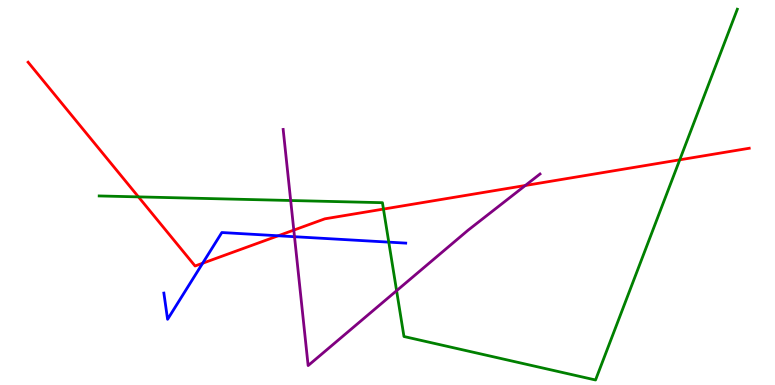[{'lines': ['blue', 'red'], 'intersections': [{'x': 2.61, 'y': 3.16}, {'x': 3.59, 'y': 3.88}]}, {'lines': ['green', 'red'], 'intersections': [{'x': 1.79, 'y': 4.89}, {'x': 4.95, 'y': 4.57}, {'x': 8.77, 'y': 5.85}]}, {'lines': ['purple', 'red'], 'intersections': [{'x': 3.79, 'y': 4.02}, {'x': 6.78, 'y': 5.18}]}, {'lines': ['blue', 'green'], 'intersections': [{'x': 5.02, 'y': 3.71}]}, {'lines': ['blue', 'purple'], 'intersections': [{'x': 3.8, 'y': 3.85}]}, {'lines': ['green', 'purple'], 'intersections': [{'x': 3.75, 'y': 4.79}, {'x': 5.12, 'y': 2.45}]}]